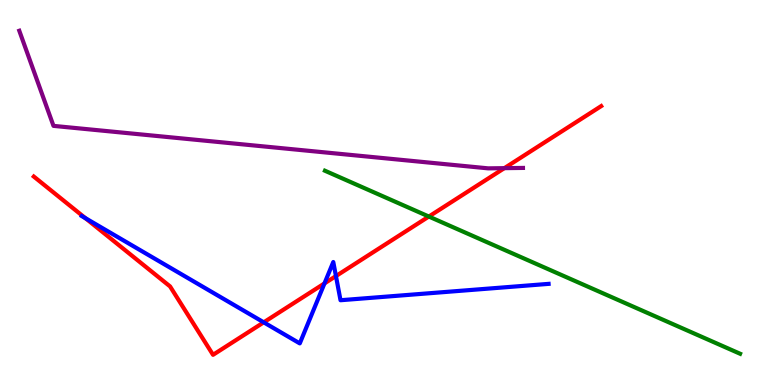[{'lines': ['blue', 'red'], 'intersections': [{'x': 1.1, 'y': 4.33}, {'x': 3.4, 'y': 1.63}, {'x': 4.19, 'y': 2.64}, {'x': 4.33, 'y': 2.83}]}, {'lines': ['green', 'red'], 'intersections': [{'x': 5.53, 'y': 4.38}]}, {'lines': ['purple', 'red'], 'intersections': [{'x': 6.51, 'y': 5.63}]}, {'lines': ['blue', 'green'], 'intersections': []}, {'lines': ['blue', 'purple'], 'intersections': []}, {'lines': ['green', 'purple'], 'intersections': []}]